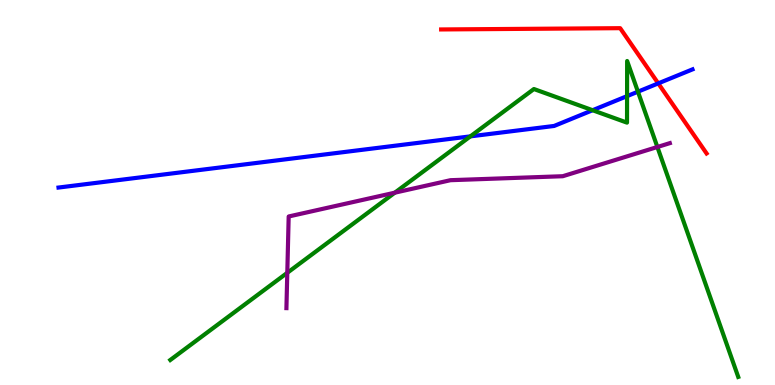[{'lines': ['blue', 'red'], 'intersections': [{'x': 8.49, 'y': 7.83}]}, {'lines': ['green', 'red'], 'intersections': []}, {'lines': ['purple', 'red'], 'intersections': []}, {'lines': ['blue', 'green'], 'intersections': [{'x': 6.07, 'y': 6.46}, {'x': 7.65, 'y': 7.14}, {'x': 8.09, 'y': 7.5}, {'x': 8.23, 'y': 7.62}]}, {'lines': ['blue', 'purple'], 'intersections': []}, {'lines': ['green', 'purple'], 'intersections': [{'x': 3.71, 'y': 2.91}, {'x': 5.09, 'y': 5.0}, {'x': 8.48, 'y': 6.18}]}]